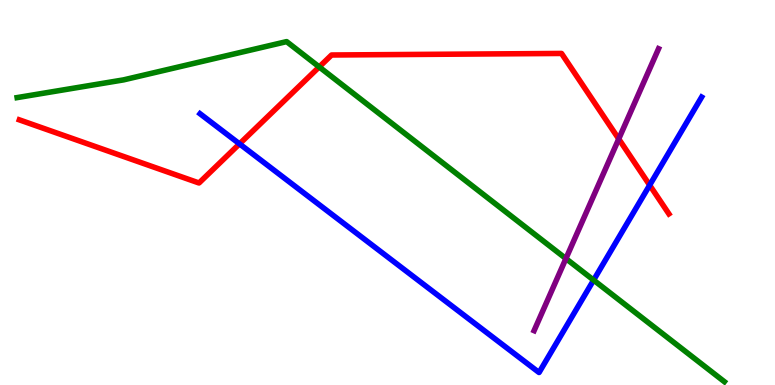[{'lines': ['blue', 'red'], 'intersections': [{'x': 3.09, 'y': 6.26}, {'x': 8.38, 'y': 5.19}]}, {'lines': ['green', 'red'], 'intersections': [{'x': 4.12, 'y': 8.26}]}, {'lines': ['purple', 'red'], 'intersections': [{'x': 7.98, 'y': 6.39}]}, {'lines': ['blue', 'green'], 'intersections': [{'x': 7.66, 'y': 2.72}]}, {'lines': ['blue', 'purple'], 'intersections': []}, {'lines': ['green', 'purple'], 'intersections': [{'x': 7.3, 'y': 3.28}]}]